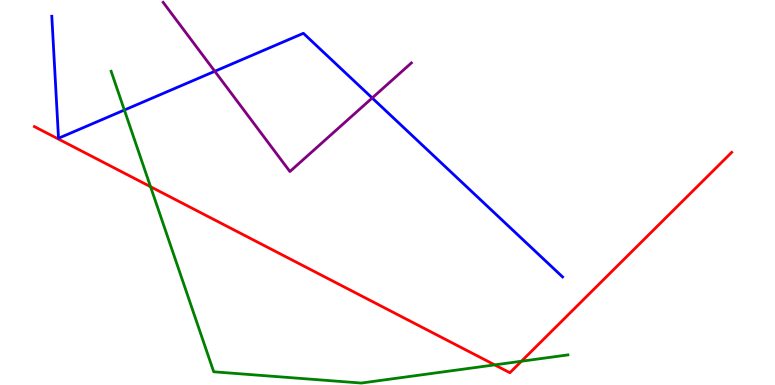[{'lines': ['blue', 'red'], 'intersections': []}, {'lines': ['green', 'red'], 'intersections': [{'x': 1.94, 'y': 5.15}, {'x': 6.38, 'y': 0.523}, {'x': 6.73, 'y': 0.617}]}, {'lines': ['purple', 'red'], 'intersections': []}, {'lines': ['blue', 'green'], 'intersections': [{'x': 1.6, 'y': 7.14}]}, {'lines': ['blue', 'purple'], 'intersections': [{'x': 2.77, 'y': 8.15}, {'x': 4.8, 'y': 7.46}]}, {'lines': ['green', 'purple'], 'intersections': []}]